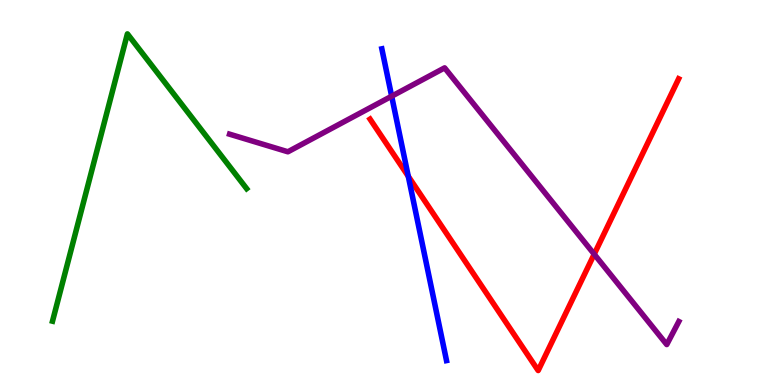[{'lines': ['blue', 'red'], 'intersections': [{'x': 5.27, 'y': 5.42}]}, {'lines': ['green', 'red'], 'intersections': []}, {'lines': ['purple', 'red'], 'intersections': [{'x': 7.67, 'y': 3.4}]}, {'lines': ['blue', 'green'], 'intersections': []}, {'lines': ['blue', 'purple'], 'intersections': [{'x': 5.05, 'y': 7.5}]}, {'lines': ['green', 'purple'], 'intersections': []}]